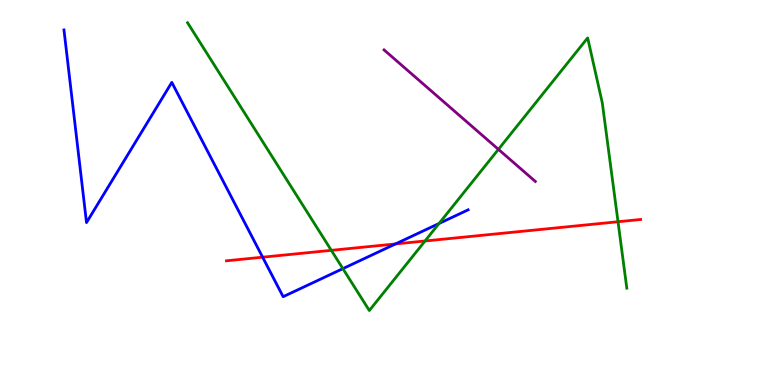[{'lines': ['blue', 'red'], 'intersections': [{'x': 3.39, 'y': 3.32}, {'x': 5.1, 'y': 3.66}]}, {'lines': ['green', 'red'], 'intersections': [{'x': 4.28, 'y': 3.5}, {'x': 5.48, 'y': 3.74}, {'x': 7.97, 'y': 4.24}]}, {'lines': ['purple', 'red'], 'intersections': []}, {'lines': ['blue', 'green'], 'intersections': [{'x': 4.42, 'y': 3.02}, {'x': 5.66, 'y': 4.19}]}, {'lines': ['blue', 'purple'], 'intersections': []}, {'lines': ['green', 'purple'], 'intersections': [{'x': 6.43, 'y': 6.12}]}]